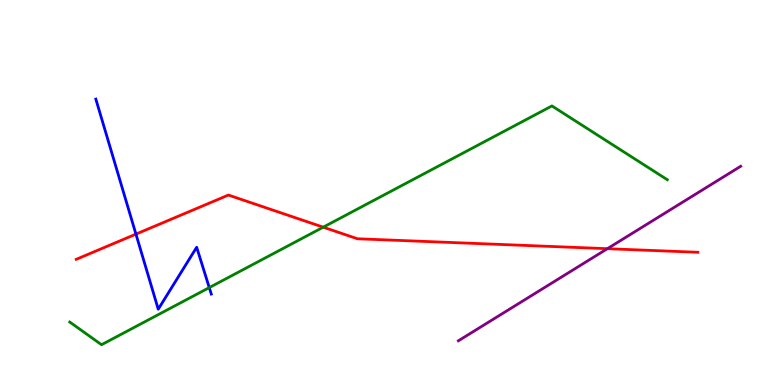[{'lines': ['blue', 'red'], 'intersections': [{'x': 1.75, 'y': 3.92}]}, {'lines': ['green', 'red'], 'intersections': [{'x': 4.17, 'y': 4.1}]}, {'lines': ['purple', 'red'], 'intersections': [{'x': 7.84, 'y': 3.54}]}, {'lines': ['blue', 'green'], 'intersections': [{'x': 2.7, 'y': 2.53}]}, {'lines': ['blue', 'purple'], 'intersections': []}, {'lines': ['green', 'purple'], 'intersections': []}]